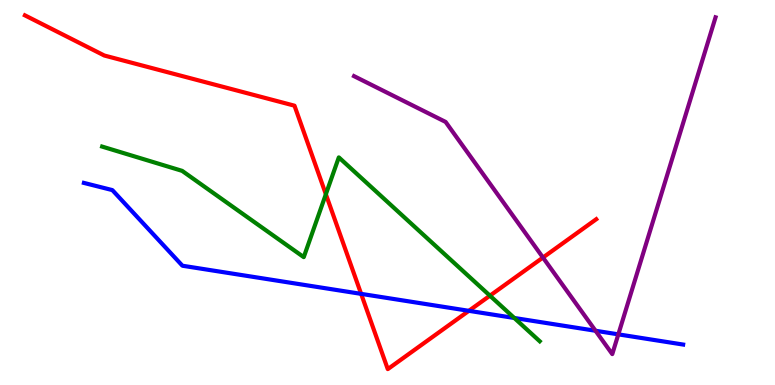[{'lines': ['blue', 'red'], 'intersections': [{'x': 4.66, 'y': 2.37}, {'x': 6.05, 'y': 1.93}]}, {'lines': ['green', 'red'], 'intersections': [{'x': 4.2, 'y': 4.95}, {'x': 6.32, 'y': 2.32}]}, {'lines': ['purple', 'red'], 'intersections': [{'x': 7.01, 'y': 3.31}]}, {'lines': ['blue', 'green'], 'intersections': [{'x': 6.64, 'y': 1.74}]}, {'lines': ['blue', 'purple'], 'intersections': [{'x': 7.68, 'y': 1.41}, {'x': 7.98, 'y': 1.32}]}, {'lines': ['green', 'purple'], 'intersections': []}]